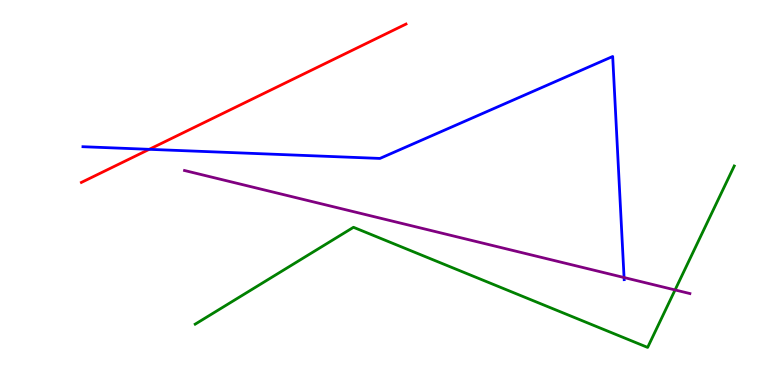[{'lines': ['blue', 'red'], 'intersections': [{'x': 1.93, 'y': 6.12}]}, {'lines': ['green', 'red'], 'intersections': []}, {'lines': ['purple', 'red'], 'intersections': []}, {'lines': ['blue', 'green'], 'intersections': []}, {'lines': ['blue', 'purple'], 'intersections': [{'x': 8.05, 'y': 2.79}]}, {'lines': ['green', 'purple'], 'intersections': [{'x': 8.71, 'y': 2.47}]}]